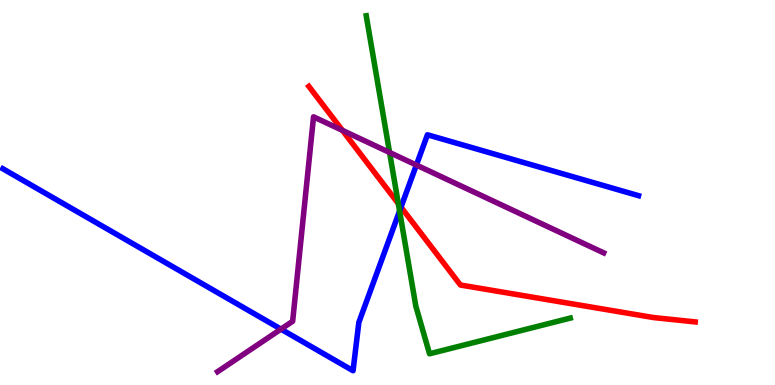[{'lines': ['blue', 'red'], 'intersections': [{'x': 5.17, 'y': 4.62}]}, {'lines': ['green', 'red'], 'intersections': [{'x': 5.14, 'y': 4.71}]}, {'lines': ['purple', 'red'], 'intersections': [{'x': 4.42, 'y': 6.61}]}, {'lines': ['blue', 'green'], 'intersections': [{'x': 5.16, 'y': 4.52}]}, {'lines': ['blue', 'purple'], 'intersections': [{'x': 3.63, 'y': 1.45}, {'x': 5.37, 'y': 5.71}]}, {'lines': ['green', 'purple'], 'intersections': [{'x': 5.03, 'y': 6.04}]}]